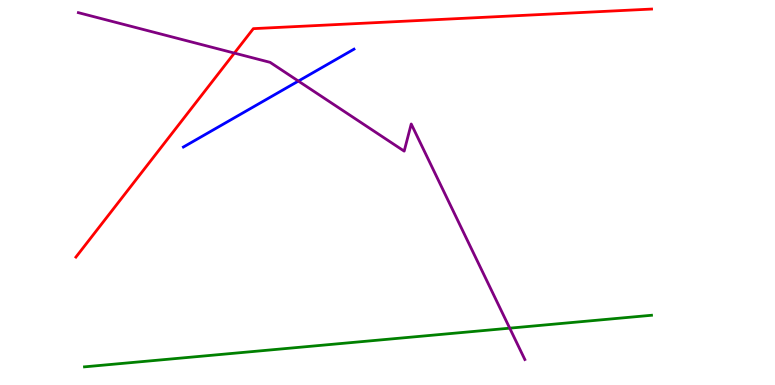[{'lines': ['blue', 'red'], 'intersections': []}, {'lines': ['green', 'red'], 'intersections': []}, {'lines': ['purple', 'red'], 'intersections': [{'x': 3.02, 'y': 8.62}]}, {'lines': ['blue', 'green'], 'intersections': []}, {'lines': ['blue', 'purple'], 'intersections': [{'x': 3.85, 'y': 7.89}]}, {'lines': ['green', 'purple'], 'intersections': [{'x': 6.58, 'y': 1.48}]}]